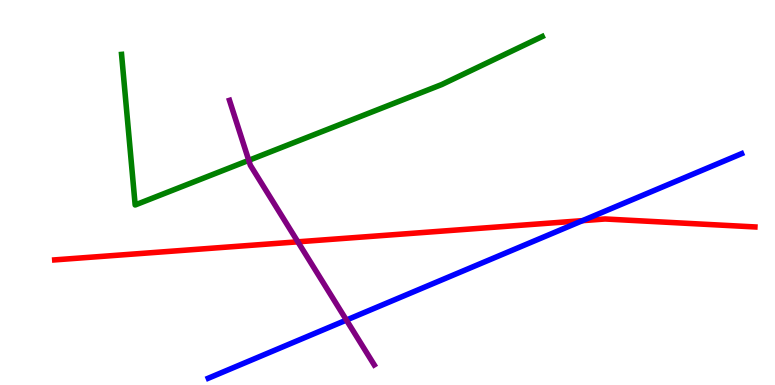[{'lines': ['blue', 'red'], 'intersections': [{'x': 7.52, 'y': 4.27}]}, {'lines': ['green', 'red'], 'intersections': []}, {'lines': ['purple', 'red'], 'intersections': [{'x': 3.84, 'y': 3.72}]}, {'lines': ['blue', 'green'], 'intersections': []}, {'lines': ['blue', 'purple'], 'intersections': [{'x': 4.47, 'y': 1.69}]}, {'lines': ['green', 'purple'], 'intersections': [{'x': 3.21, 'y': 5.84}]}]